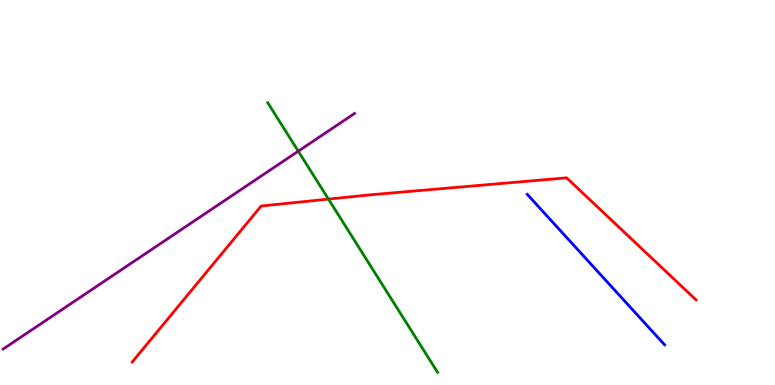[{'lines': ['blue', 'red'], 'intersections': []}, {'lines': ['green', 'red'], 'intersections': [{'x': 4.24, 'y': 4.83}]}, {'lines': ['purple', 'red'], 'intersections': []}, {'lines': ['blue', 'green'], 'intersections': []}, {'lines': ['blue', 'purple'], 'intersections': []}, {'lines': ['green', 'purple'], 'intersections': [{'x': 3.85, 'y': 6.07}]}]